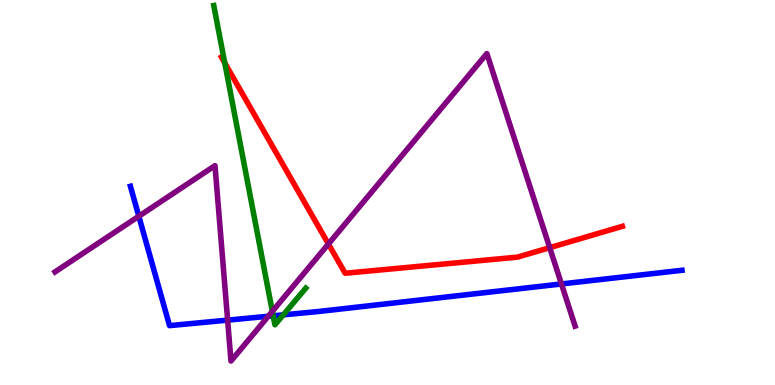[{'lines': ['blue', 'red'], 'intersections': []}, {'lines': ['green', 'red'], 'intersections': [{'x': 2.9, 'y': 8.37}]}, {'lines': ['purple', 'red'], 'intersections': [{'x': 4.24, 'y': 3.66}, {'x': 7.09, 'y': 3.57}]}, {'lines': ['blue', 'green'], 'intersections': [{'x': 3.52, 'y': 1.8}, {'x': 3.66, 'y': 1.82}]}, {'lines': ['blue', 'purple'], 'intersections': [{'x': 1.79, 'y': 4.38}, {'x': 2.94, 'y': 1.69}, {'x': 3.46, 'y': 1.79}, {'x': 7.24, 'y': 2.62}]}, {'lines': ['green', 'purple'], 'intersections': [{'x': 3.51, 'y': 1.91}]}]